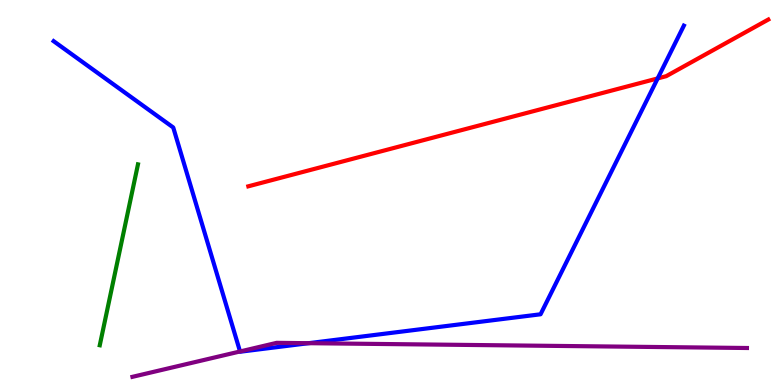[{'lines': ['blue', 'red'], 'intersections': [{'x': 8.49, 'y': 7.96}]}, {'lines': ['green', 'red'], 'intersections': []}, {'lines': ['purple', 'red'], 'intersections': []}, {'lines': ['blue', 'green'], 'intersections': []}, {'lines': ['blue', 'purple'], 'intersections': [{'x': 3.1, 'y': 0.871}, {'x': 3.98, 'y': 1.09}]}, {'lines': ['green', 'purple'], 'intersections': []}]